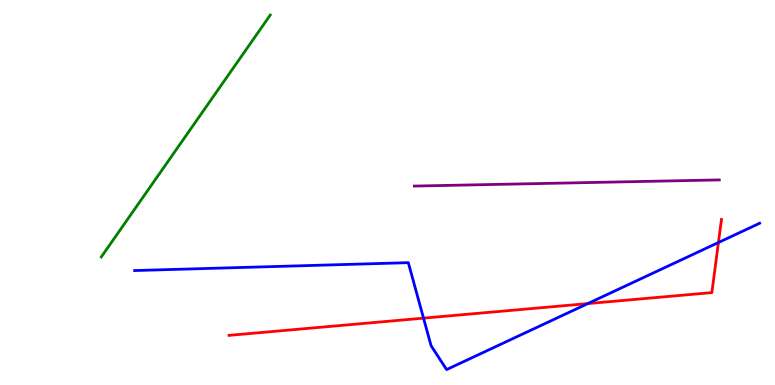[{'lines': ['blue', 'red'], 'intersections': [{'x': 5.46, 'y': 1.74}, {'x': 7.58, 'y': 2.11}, {'x': 9.27, 'y': 3.7}]}, {'lines': ['green', 'red'], 'intersections': []}, {'lines': ['purple', 'red'], 'intersections': []}, {'lines': ['blue', 'green'], 'intersections': []}, {'lines': ['blue', 'purple'], 'intersections': []}, {'lines': ['green', 'purple'], 'intersections': []}]